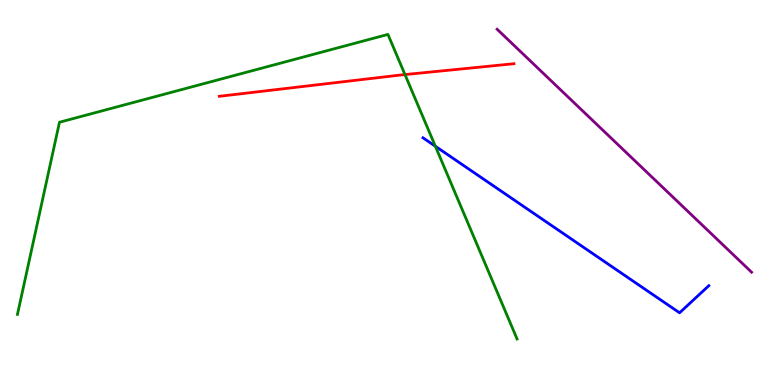[{'lines': ['blue', 'red'], 'intersections': []}, {'lines': ['green', 'red'], 'intersections': [{'x': 5.23, 'y': 8.06}]}, {'lines': ['purple', 'red'], 'intersections': []}, {'lines': ['blue', 'green'], 'intersections': [{'x': 5.62, 'y': 6.2}]}, {'lines': ['blue', 'purple'], 'intersections': []}, {'lines': ['green', 'purple'], 'intersections': []}]